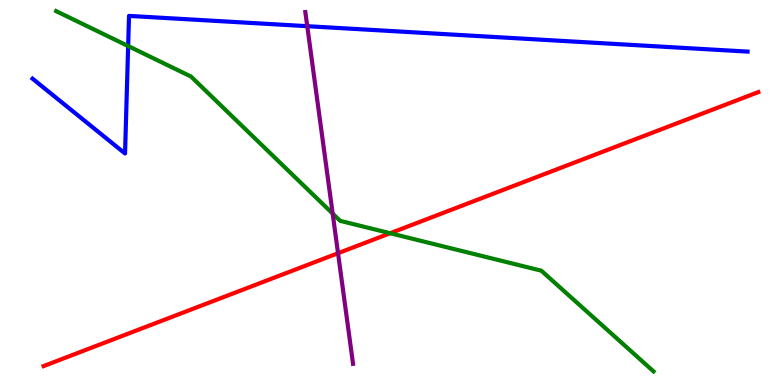[{'lines': ['blue', 'red'], 'intersections': []}, {'lines': ['green', 'red'], 'intersections': [{'x': 5.03, 'y': 3.94}]}, {'lines': ['purple', 'red'], 'intersections': [{'x': 4.36, 'y': 3.42}]}, {'lines': ['blue', 'green'], 'intersections': [{'x': 1.65, 'y': 8.8}]}, {'lines': ['blue', 'purple'], 'intersections': [{'x': 3.96, 'y': 9.32}]}, {'lines': ['green', 'purple'], 'intersections': [{'x': 4.29, 'y': 4.45}]}]